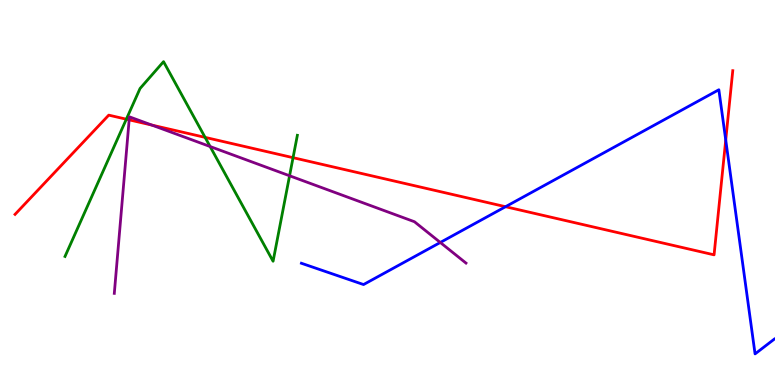[{'lines': ['blue', 'red'], 'intersections': [{'x': 6.52, 'y': 4.63}, {'x': 9.36, 'y': 6.36}]}, {'lines': ['green', 'red'], 'intersections': [{'x': 1.63, 'y': 6.9}, {'x': 2.65, 'y': 6.43}, {'x': 3.78, 'y': 5.9}]}, {'lines': ['purple', 'red'], 'intersections': [{'x': 1.67, 'y': 6.89}, {'x': 1.96, 'y': 6.75}]}, {'lines': ['blue', 'green'], 'intersections': []}, {'lines': ['blue', 'purple'], 'intersections': [{'x': 5.68, 'y': 3.7}]}, {'lines': ['green', 'purple'], 'intersections': [{'x': 2.71, 'y': 6.19}, {'x': 3.74, 'y': 5.43}]}]